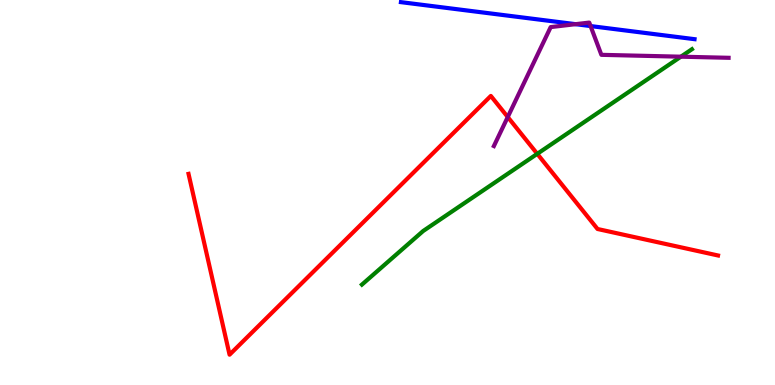[{'lines': ['blue', 'red'], 'intersections': []}, {'lines': ['green', 'red'], 'intersections': [{'x': 6.93, 'y': 6.0}]}, {'lines': ['purple', 'red'], 'intersections': [{'x': 6.55, 'y': 6.96}]}, {'lines': ['blue', 'green'], 'intersections': []}, {'lines': ['blue', 'purple'], 'intersections': [{'x': 7.43, 'y': 9.37}, {'x': 7.62, 'y': 9.32}]}, {'lines': ['green', 'purple'], 'intersections': [{'x': 8.79, 'y': 8.53}]}]